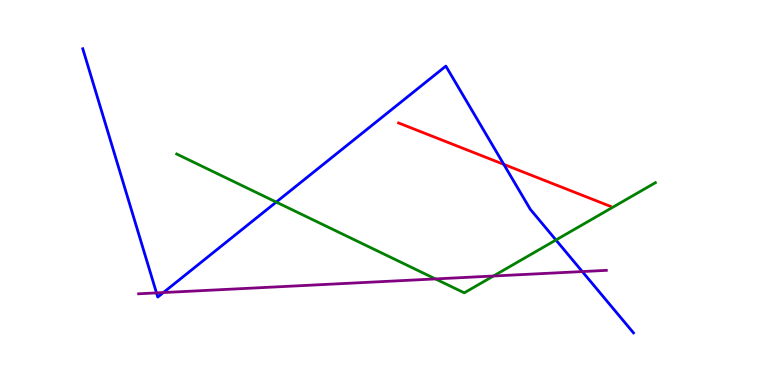[{'lines': ['blue', 'red'], 'intersections': [{'x': 6.5, 'y': 5.73}]}, {'lines': ['green', 'red'], 'intersections': []}, {'lines': ['purple', 'red'], 'intersections': []}, {'lines': ['blue', 'green'], 'intersections': [{'x': 3.56, 'y': 4.75}, {'x': 7.17, 'y': 3.77}]}, {'lines': ['blue', 'purple'], 'intersections': [{'x': 2.02, 'y': 2.39}, {'x': 2.11, 'y': 2.4}, {'x': 7.51, 'y': 2.95}]}, {'lines': ['green', 'purple'], 'intersections': [{'x': 5.62, 'y': 2.76}, {'x': 6.37, 'y': 2.83}]}]